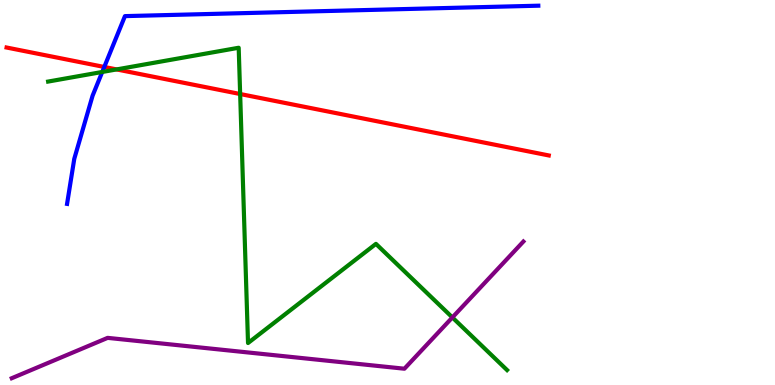[{'lines': ['blue', 'red'], 'intersections': [{'x': 1.35, 'y': 8.26}]}, {'lines': ['green', 'red'], 'intersections': [{'x': 1.5, 'y': 8.2}, {'x': 3.1, 'y': 7.56}]}, {'lines': ['purple', 'red'], 'intersections': []}, {'lines': ['blue', 'green'], 'intersections': [{'x': 1.32, 'y': 8.13}]}, {'lines': ['blue', 'purple'], 'intersections': []}, {'lines': ['green', 'purple'], 'intersections': [{'x': 5.84, 'y': 1.75}]}]